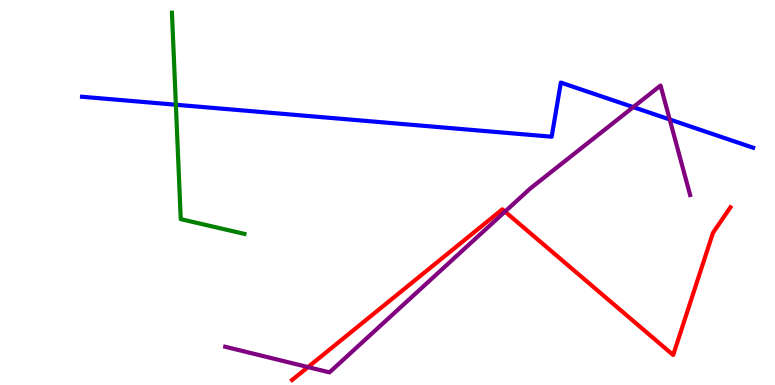[{'lines': ['blue', 'red'], 'intersections': []}, {'lines': ['green', 'red'], 'intersections': []}, {'lines': ['purple', 'red'], 'intersections': [{'x': 3.97, 'y': 0.465}, {'x': 6.52, 'y': 4.5}]}, {'lines': ['blue', 'green'], 'intersections': [{'x': 2.27, 'y': 7.28}]}, {'lines': ['blue', 'purple'], 'intersections': [{'x': 8.17, 'y': 7.22}, {'x': 8.64, 'y': 6.9}]}, {'lines': ['green', 'purple'], 'intersections': []}]